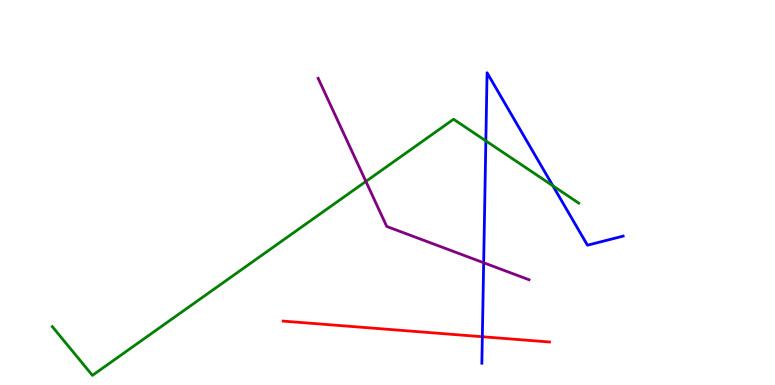[{'lines': ['blue', 'red'], 'intersections': [{'x': 6.22, 'y': 1.25}]}, {'lines': ['green', 'red'], 'intersections': []}, {'lines': ['purple', 'red'], 'intersections': []}, {'lines': ['blue', 'green'], 'intersections': [{'x': 6.27, 'y': 6.34}, {'x': 7.13, 'y': 5.17}]}, {'lines': ['blue', 'purple'], 'intersections': [{'x': 6.24, 'y': 3.18}]}, {'lines': ['green', 'purple'], 'intersections': [{'x': 4.72, 'y': 5.29}]}]